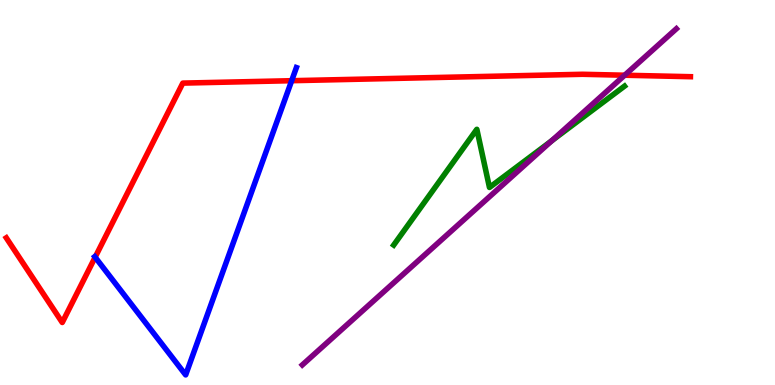[{'lines': ['blue', 'red'], 'intersections': [{'x': 1.23, 'y': 3.32}, {'x': 3.76, 'y': 7.9}]}, {'lines': ['green', 'red'], 'intersections': []}, {'lines': ['purple', 'red'], 'intersections': [{'x': 8.06, 'y': 8.05}]}, {'lines': ['blue', 'green'], 'intersections': []}, {'lines': ['blue', 'purple'], 'intersections': []}, {'lines': ['green', 'purple'], 'intersections': [{'x': 7.12, 'y': 6.35}]}]